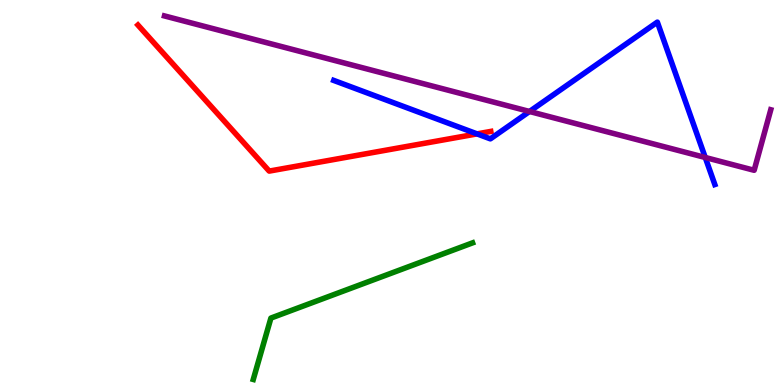[{'lines': ['blue', 'red'], 'intersections': [{'x': 6.16, 'y': 6.52}]}, {'lines': ['green', 'red'], 'intersections': []}, {'lines': ['purple', 'red'], 'intersections': []}, {'lines': ['blue', 'green'], 'intersections': []}, {'lines': ['blue', 'purple'], 'intersections': [{'x': 6.83, 'y': 7.1}, {'x': 9.1, 'y': 5.91}]}, {'lines': ['green', 'purple'], 'intersections': []}]